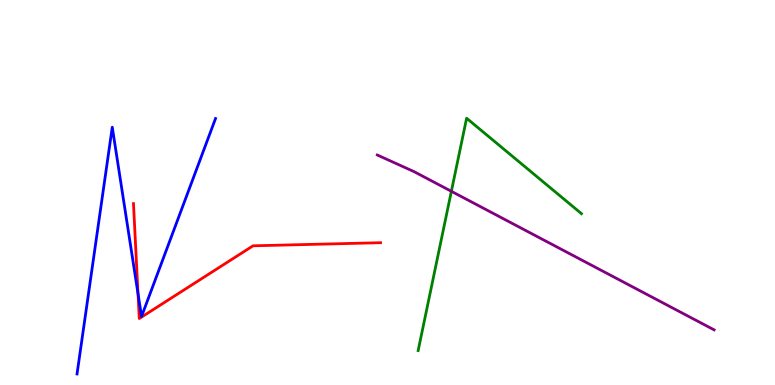[{'lines': ['blue', 'red'], 'intersections': [{'x': 1.78, 'y': 2.37}]}, {'lines': ['green', 'red'], 'intersections': []}, {'lines': ['purple', 'red'], 'intersections': []}, {'lines': ['blue', 'green'], 'intersections': []}, {'lines': ['blue', 'purple'], 'intersections': []}, {'lines': ['green', 'purple'], 'intersections': [{'x': 5.82, 'y': 5.03}]}]